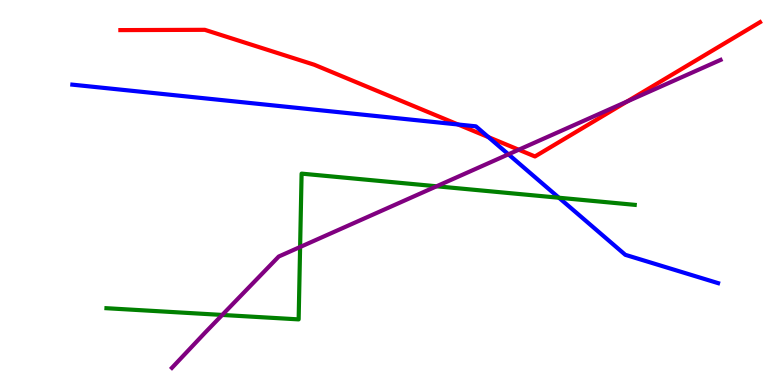[{'lines': ['blue', 'red'], 'intersections': [{'x': 5.91, 'y': 6.77}, {'x': 6.3, 'y': 6.44}]}, {'lines': ['green', 'red'], 'intersections': []}, {'lines': ['purple', 'red'], 'intersections': [{'x': 6.69, 'y': 6.11}, {'x': 8.09, 'y': 7.36}]}, {'lines': ['blue', 'green'], 'intersections': [{'x': 7.21, 'y': 4.86}]}, {'lines': ['blue', 'purple'], 'intersections': [{'x': 6.56, 'y': 5.99}]}, {'lines': ['green', 'purple'], 'intersections': [{'x': 2.87, 'y': 1.82}, {'x': 3.87, 'y': 3.58}, {'x': 5.63, 'y': 5.16}]}]